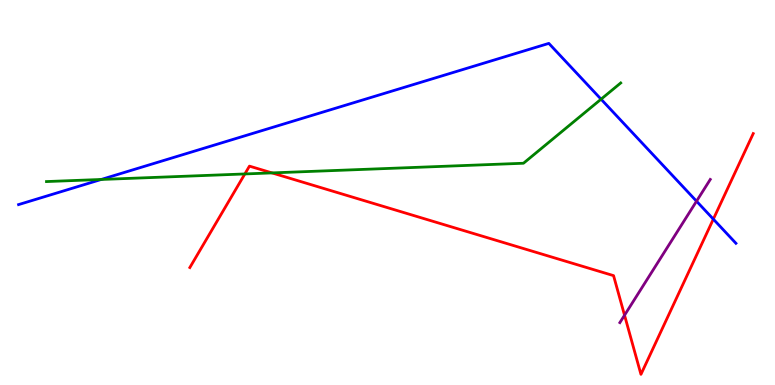[{'lines': ['blue', 'red'], 'intersections': [{'x': 9.2, 'y': 4.31}]}, {'lines': ['green', 'red'], 'intersections': [{'x': 3.16, 'y': 5.48}, {'x': 3.51, 'y': 5.51}]}, {'lines': ['purple', 'red'], 'intersections': [{'x': 8.06, 'y': 1.81}]}, {'lines': ['blue', 'green'], 'intersections': [{'x': 1.31, 'y': 5.34}, {'x': 7.76, 'y': 7.42}]}, {'lines': ['blue', 'purple'], 'intersections': [{'x': 8.99, 'y': 4.77}]}, {'lines': ['green', 'purple'], 'intersections': []}]